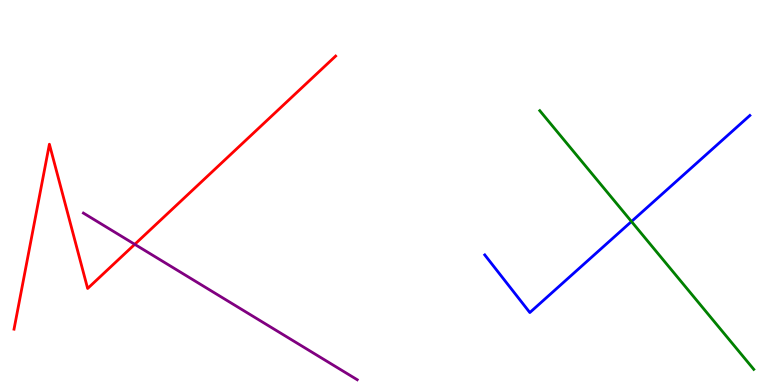[{'lines': ['blue', 'red'], 'intersections': []}, {'lines': ['green', 'red'], 'intersections': []}, {'lines': ['purple', 'red'], 'intersections': [{'x': 1.74, 'y': 3.65}]}, {'lines': ['blue', 'green'], 'intersections': [{'x': 8.15, 'y': 4.25}]}, {'lines': ['blue', 'purple'], 'intersections': []}, {'lines': ['green', 'purple'], 'intersections': []}]